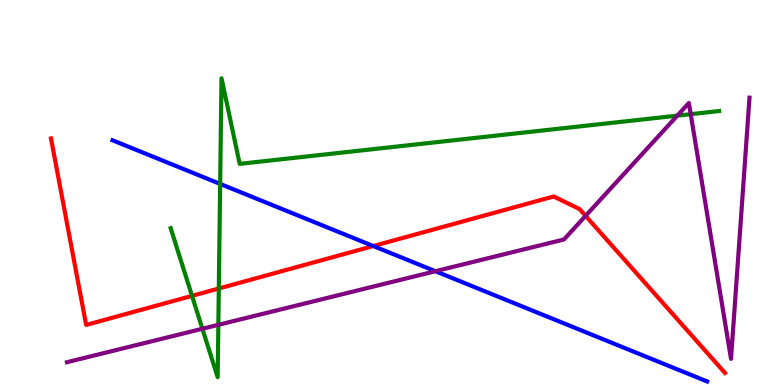[{'lines': ['blue', 'red'], 'intersections': [{'x': 4.82, 'y': 3.61}]}, {'lines': ['green', 'red'], 'intersections': [{'x': 2.48, 'y': 2.32}, {'x': 2.82, 'y': 2.51}]}, {'lines': ['purple', 'red'], 'intersections': [{'x': 7.56, 'y': 4.39}]}, {'lines': ['blue', 'green'], 'intersections': [{'x': 2.84, 'y': 5.22}]}, {'lines': ['blue', 'purple'], 'intersections': [{'x': 5.62, 'y': 2.96}]}, {'lines': ['green', 'purple'], 'intersections': [{'x': 2.61, 'y': 1.46}, {'x': 2.82, 'y': 1.56}, {'x': 8.74, 'y': 7.0}, {'x': 8.91, 'y': 7.03}]}]